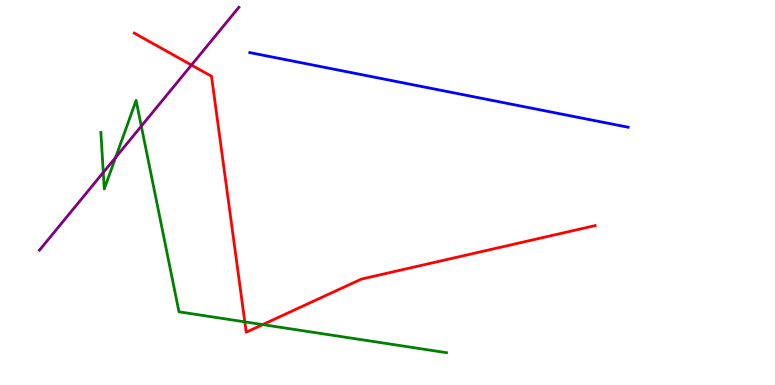[{'lines': ['blue', 'red'], 'intersections': []}, {'lines': ['green', 'red'], 'intersections': [{'x': 3.16, 'y': 1.64}, {'x': 3.39, 'y': 1.57}]}, {'lines': ['purple', 'red'], 'intersections': [{'x': 2.47, 'y': 8.31}]}, {'lines': ['blue', 'green'], 'intersections': []}, {'lines': ['blue', 'purple'], 'intersections': []}, {'lines': ['green', 'purple'], 'intersections': [{'x': 1.33, 'y': 5.52}, {'x': 1.49, 'y': 5.91}, {'x': 1.82, 'y': 6.72}]}]